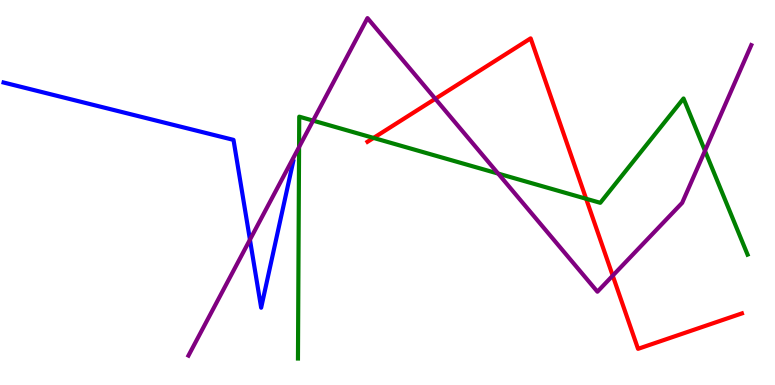[{'lines': ['blue', 'red'], 'intersections': []}, {'lines': ['green', 'red'], 'intersections': [{'x': 4.82, 'y': 6.42}, {'x': 7.56, 'y': 4.84}]}, {'lines': ['purple', 'red'], 'intersections': [{'x': 5.62, 'y': 7.43}, {'x': 7.91, 'y': 2.84}]}, {'lines': ['blue', 'green'], 'intersections': []}, {'lines': ['blue', 'purple'], 'intersections': [{'x': 3.23, 'y': 3.77}]}, {'lines': ['green', 'purple'], 'intersections': [{'x': 3.86, 'y': 6.18}, {'x': 4.04, 'y': 6.87}, {'x': 6.43, 'y': 5.49}, {'x': 9.1, 'y': 6.08}]}]